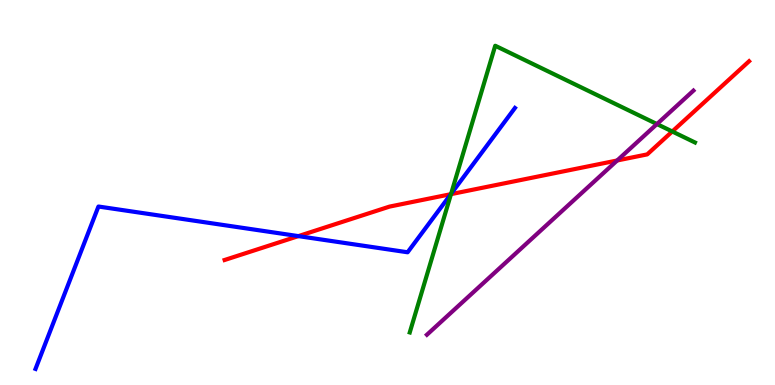[{'lines': ['blue', 'red'], 'intersections': [{'x': 3.85, 'y': 3.87}, {'x': 5.82, 'y': 4.96}]}, {'lines': ['green', 'red'], 'intersections': [{'x': 5.82, 'y': 4.96}, {'x': 8.67, 'y': 6.58}]}, {'lines': ['purple', 'red'], 'intersections': [{'x': 7.96, 'y': 5.83}]}, {'lines': ['blue', 'green'], 'intersections': [{'x': 5.82, 'y': 4.97}]}, {'lines': ['blue', 'purple'], 'intersections': []}, {'lines': ['green', 'purple'], 'intersections': [{'x': 8.48, 'y': 6.78}]}]